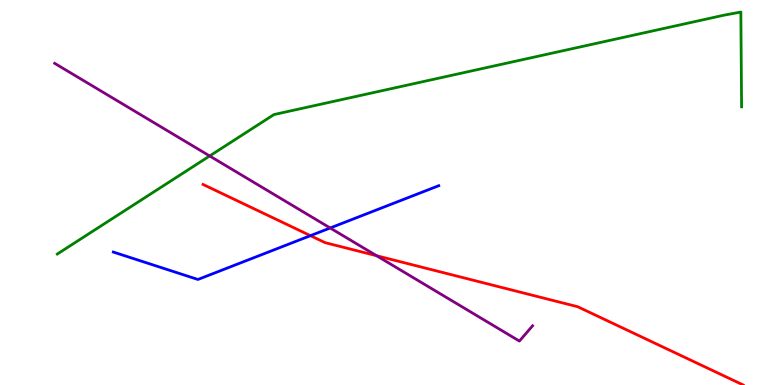[{'lines': ['blue', 'red'], 'intersections': [{'x': 4.01, 'y': 3.88}]}, {'lines': ['green', 'red'], 'intersections': []}, {'lines': ['purple', 'red'], 'intersections': [{'x': 4.86, 'y': 3.36}]}, {'lines': ['blue', 'green'], 'intersections': []}, {'lines': ['blue', 'purple'], 'intersections': [{'x': 4.26, 'y': 4.08}]}, {'lines': ['green', 'purple'], 'intersections': [{'x': 2.71, 'y': 5.95}]}]